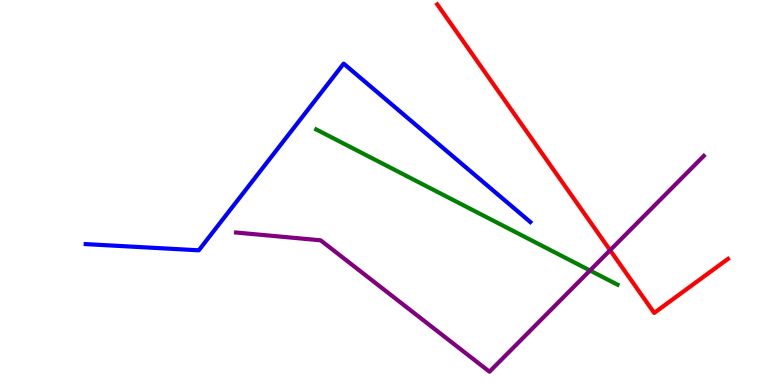[{'lines': ['blue', 'red'], 'intersections': []}, {'lines': ['green', 'red'], 'intersections': []}, {'lines': ['purple', 'red'], 'intersections': [{'x': 7.87, 'y': 3.5}]}, {'lines': ['blue', 'green'], 'intersections': []}, {'lines': ['blue', 'purple'], 'intersections': []}, {'lines': ['green', 'purple'], 'intersections': [{'x': 7.61, 'y': 2.97}]}]